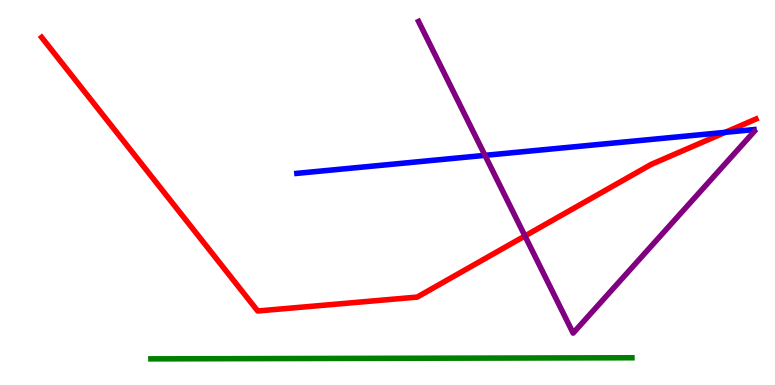[{'lines': ['blue', 'red'], 'intersections': [{'x': 9.36, 'y': 6.56}]}, {'lines': ['green', 'red'], 'intersections': []}, {'lines': ['purple', 'red'], 'intersections': [{'x': 6.77, 'y': 3.87}]}, {'lines': ['blue', 'green'], 'intersections': []}, {'lines': ['blue', 'purple'], 'intersections': [{'x': 6.26, 'y': 5.96}]}, {'lines': ['green', 'purple'], 'intersections': []}]